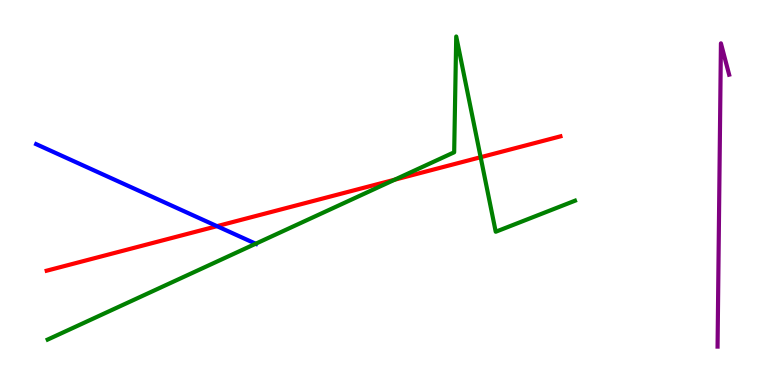[{'lines': ['blue', 'red'], 'intersections': [{'x': 2.8, 'y': 4.13}]}, {'lines': ['green', 'red'], 'intersections': [{'x': 5.09, 'y': 5.33}, {'x': 6.2, 'y': 5.92}]}, {'lines': ['purple', 'red'], 'intersections': []}, {'lines': ['blue', 'green'], 'intersections': [{'x': 3.3, 'y': 3.67}]}, {'lines': ['blue', 'purple'], 'intersections': []}, {'lines': ['green', 'purple'], 'intersections': []}]